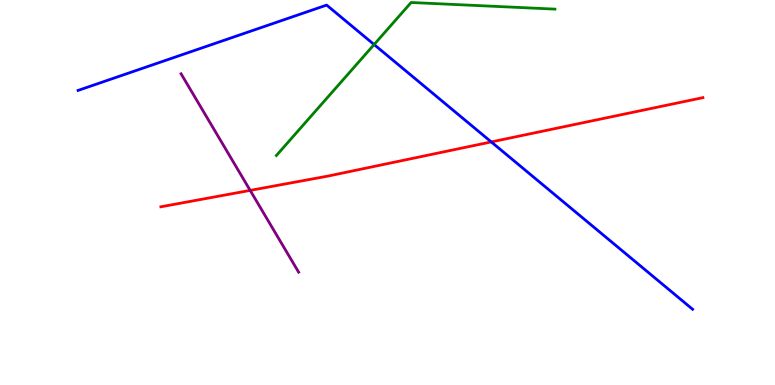[{'lines': ['blue', 'red'], 'intersections': [{'x': 6.34, 'y': 6.31}]}, {'lines': ['green', 'red'], 'intersections': []}, {'lines': ['purple', 'red'], 'intersections': [{'x': 3.23, 'y': 5.05}]}, {'lines': ['blue', 'green'], 'intersections': [{'x': 4.83, 'y': 8.84}]}, {'lines': ['blue', 'purple'], 'intersections': []}, {'lines': ['green', 'purple'], 'intersections': []}]